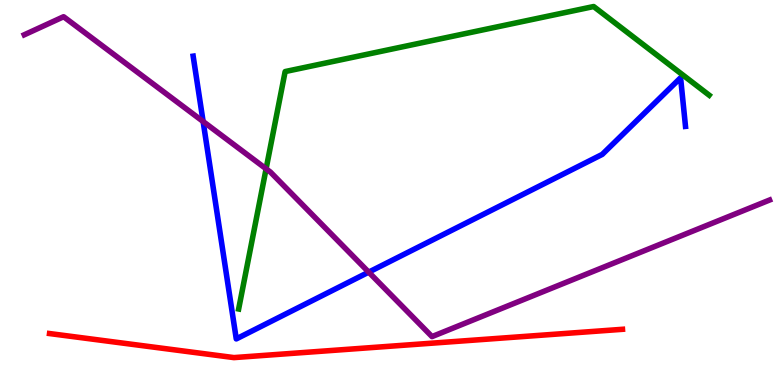[{'lines': ['blue', 'red'], 'intersections': []}, {'lines': ['green', 'red'], 'intersections': []}, {'lines': ['purple', 'red'], 'intersections': []}, {'lines': ['blue', 'green'], 'intersections': []}, {'lines': ['blue', 'purple'], 'intersections': [{'x': 2.62, 'y': 6.84}, {'x': 4.76, 'y': 2.93}]}, {'lines': ['green', 'purple'], 'intersections': [{'x': 3.43, 'y': 5.62}]}]